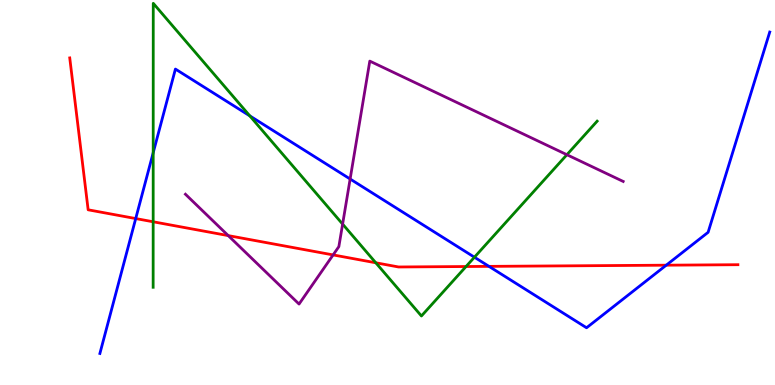[{'lines': ['blue', 'red'], 'intersections': [{'x': 1.75, 'y': 4.32}, {'x': 6.31, 'y': 3.08}, {'x': 8.6, 'y': 3.11}]}, {'lines': ['green', 'red'], 'intersections': [{'x': 1.98, 'y': 4.24}, {'x': 4.85, 'y': 3.17}, {'x': 6.01, 'y': 3.08}]}, {'lines': ['purple', 'red'], 'intersections': [{'x': 2.94, 'y': 3.88}, {'x': 4.3, 'y': 3.38}]}, {'lines': ['blue', 'green'], 'intersections': [{'x': 1.98, 'y': 6.03}, {'x': 3.22, 'y': 6.99}, {'x': 6.12, 'y': 3.32}]}, {'lines': ['blue', 'purple'], 'intersections': [{'x': 4.52, 'y': 5.35}]}, {'lines': ['green', 'purple'], 'intersections': [{'x': 4.42, 'y': 4.18}, {'x': 7.31, 'y': 5.98}]}]